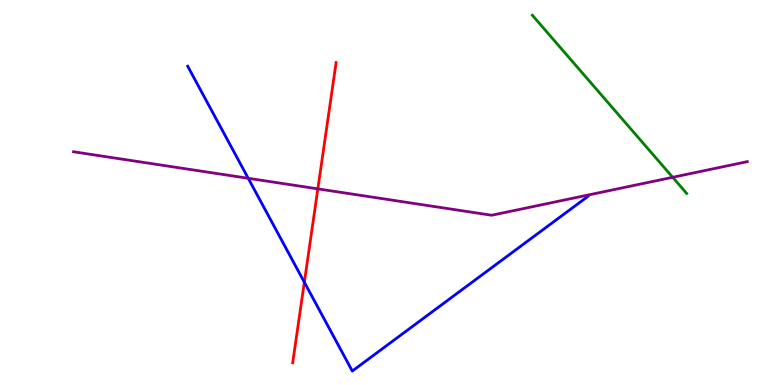[{'lines': ['blue', 'red'], 'intersections': [{'x': 3.93, 'y': 2.67}]}, {'lines': ['green', 'red'], 'intersections': []}, {'lines': ['purple', 'red'], 'intersections': [{'x': 4.1, 'y': 5.09}]}, {'lines': ['blue', 'green'], 'intersections': []}, {'lines': ['blue', 'purple'], 'intersections': [{'x': 3.2, 'y': 5.37}]}, {'lines': ['green', 'purple'], 'intersections': [{'x': 8.68, 'y': 5.4}]}]